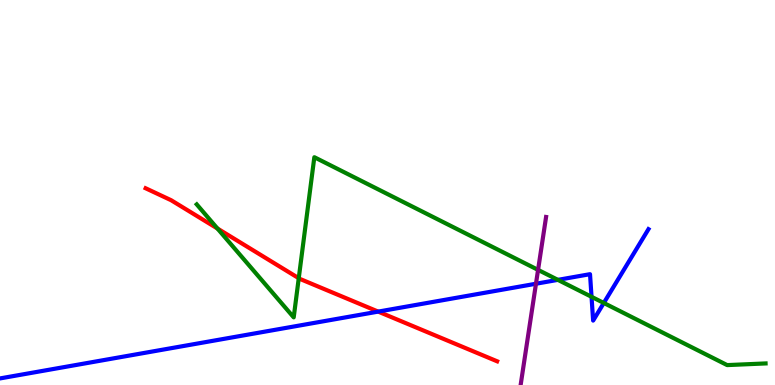[{'lines': ['blue', 'red'], 'intersections': [{'x': 4.88, 'y': 1.91}]}, {'lines': ['green', 'red'], 'intersections': [{'x': 2.81, 'y': 4.06}, {'x': 3.85, 'y': 2.77}]}, {'lines': ['purple', 'red'], 'intersections': []}, {'lines': ['blue', 'green'], 'intersections': [{'x': 7.2, 'y': 2.73}, {'x': 7.63, 'y': 2.29}, {'x': 7.79, 'y': 2.13}]}, {'lines': ['blue', 'purple'], 'intersections': [{'x': 6.92, 'y': 2.63}]}, {'lines': ['green', 'purple'], 'intersections': [{'x': 6.94, 'y': 2.99}]}]